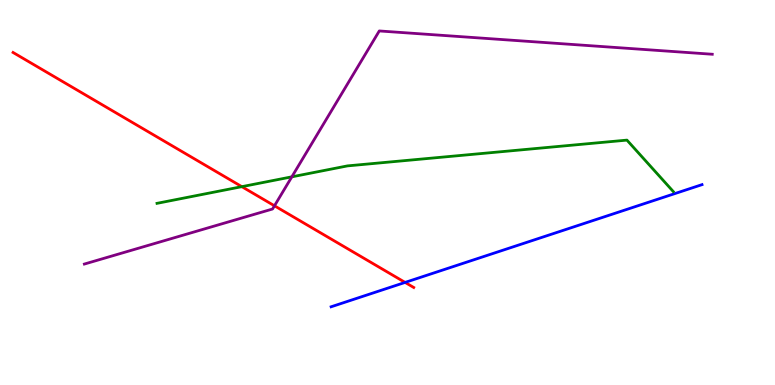[{'lines': ['blue', 'red'], 'intersections': [{'x': 5.23, 'y': 2.66}]}, {'lines': ['green', 'red'], 'intersections': [{'x': 3.12, 'y': 5.15}]}, {'lines': ['purple', 'red'], 'intersections': [{'x': 3.54, 'y': 4.65}]}, {'lines': ['blue', 'green'], 'intersections': []}, {'lines': ['blue', 'purple'], 'intersections': []}, {'lines': ['green', 'purple'], 'intersections': [{'x': 3.77, 'y': 5.41}]}]